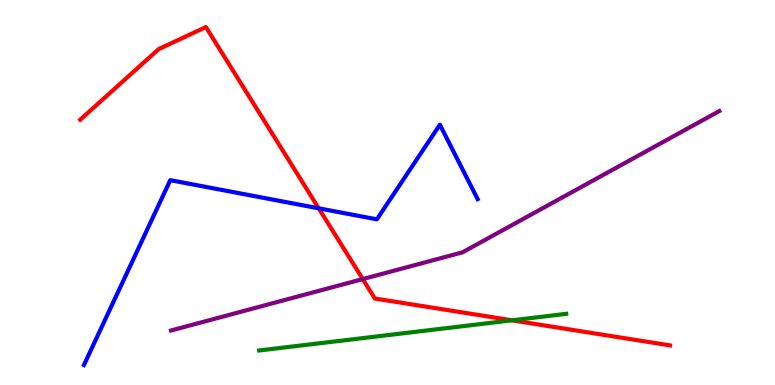[{'lines': ['blue', 'red'], 'intersections': [{'x': 4.11, 'y': 4.59}]}, {'lines': ['green', 'red'], 'intersections': [{'x': 6.61, 'y': 1.68}]}, {'lines': ['purple', 'red'], 'intersections': [{'x': 4.68, 'y': 2.75}]}, {'lines': ['blue', 'green'], 'intersections': []}, {'lines': ['blue', 'purple'], 'intersections': []}, {'lines': ['green', 'purple'], 'intersections': []}]